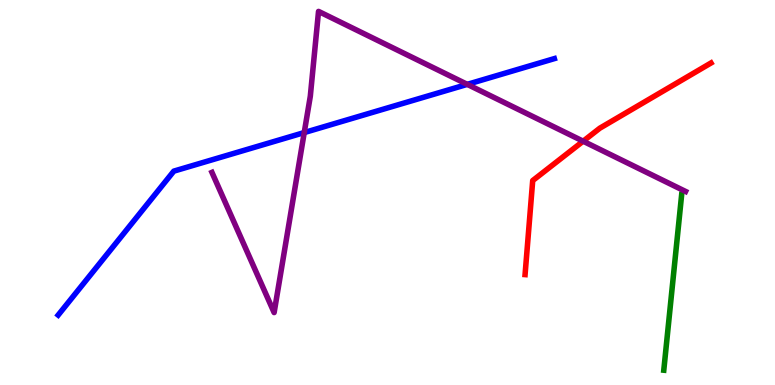[{'lines': ['blue', 'red'], 'intersections': []}, {'lines': ['green', 'red'], 'intersections': []}, {'lines': ['purple', 'red'], 'intersections': [{'x': 7.52, 'y': 6.33}]}, {'lines': ['blue', 'green'], 'intersections': []}, {'lines': ['blue', 'purple'], 'intersections': [{'x': 3.93, 'y': 6.56}, {'x': 6.03, 'y': 7.81}]}, {'lines': ['green', 'purple'], 'intersections': []}]